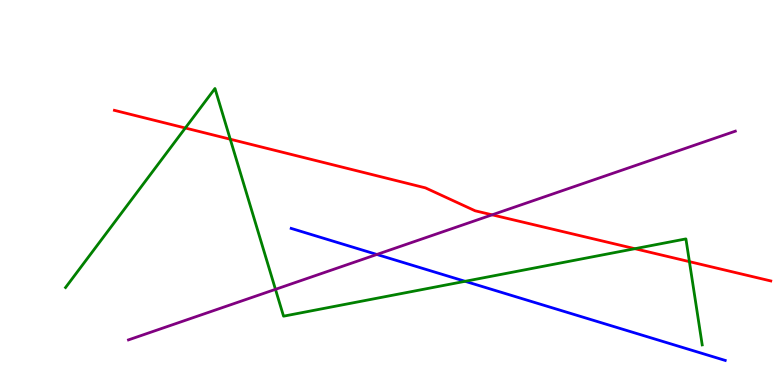[{'lines': ['blue', 'red'], 'intersections': []}, {'lines': ['green', 'red'], 'intersections': [{'x': 2.39, 'y': 6.67}, {'x': 2.97, 'y': 6.38}, {'x': 8.19, 'y': 3.54}, {'x': 8.9, 'y': 3.2}]}, {'lines': ['purple', 'red'], 'intersections': [{'x': 6.35, 'y': 4.42}]}, {'lines': ['blue', 'green'], 'intersections': [{'x': 6.0, 'y': 2.69}]}, {'lines': ['blue', 'purple'], 'intersections': [{'x': 4.86, 'y': 3.39}]}, {'lines': ['green', 'purple'], 'intersections': [{'x': 3.55, 'y': 2.48}]}]